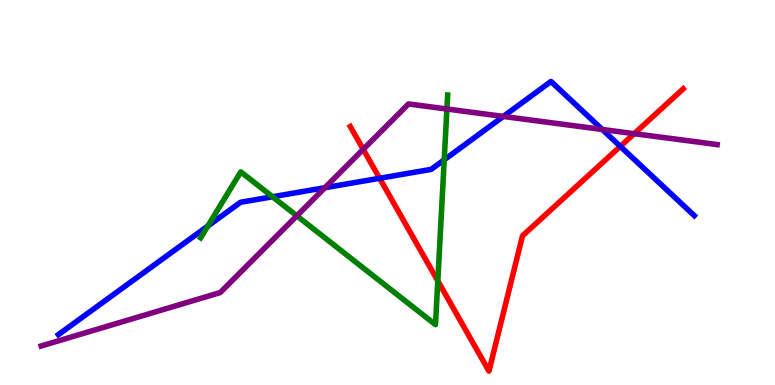[{'lines': ['blue', 'red'], 'intersections': [{'x': 4.9, 'y': 5.37}, {'x': 8.0, 'y': 6.2}]}, {'lines': ['green', 'red'], 'intersections': [{'x': 5.65, 'y': 2.7}]}, {'lines': ['purple', 'red'], 'intersections': [{'x': 4.69, 'y': 6.12}, {'x': 8.18, 'y': 6.53}]}, {'lines': ['blue', 'green'], 'intersections': [{'x': 2.68, 'y': 4.13}, {'x': 3.52, 'y': 4.89}, {'x': 5.73, 'y': 5.85}]}, {'lines': ['blue', 'purple'], 'intersections': [{'x': 4.19, 'y': 5.12}, {'x': 6.49, 'y': 6.98}, {'x': 7.77, 'y': 6.64}]}, {'lines': ['green', 'purple'], 'intersections': [{'x': 3.83, 'y': 4.39}, {'x': 5.77, 'y': 7.17}]}]